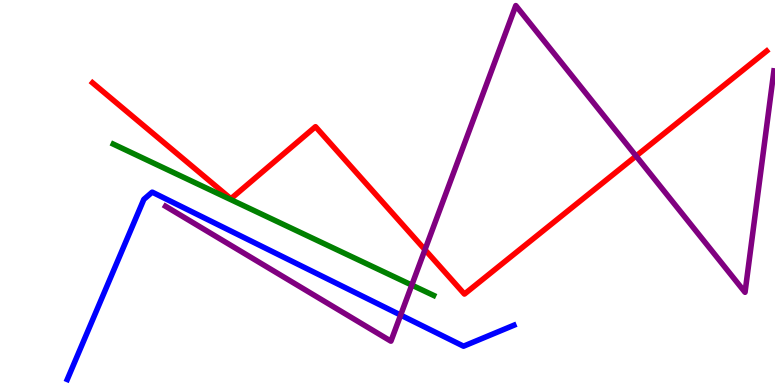[{'lines': ['blue', 'red'], 'intersections': []}, {'lines': ['green', 'red'], 'intersections': []}, {'lines': ['purple', 'red'], 'intersections': [{'x': 5.48, 'y': 3.51}, {'x': 8.21, 'y': 5.95}]}, {'lines': ['blue', 'green'], 'intersections': []}, {'lines': ['blue', 'purple'], 'intersections': [{'x': 5.17, 'y': 1.82}]}, {'lines': ['green', 'purple'], 'intersections': [{'x': 5.31, 'y': 2.59}]}]